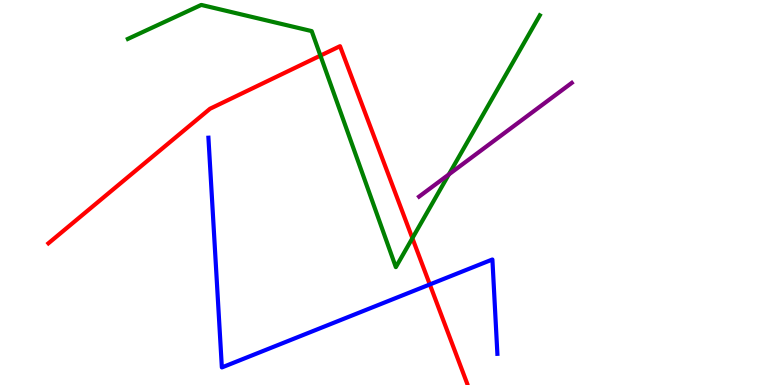[{'lines': ['blue', 'red'], 'intersections': [{'x': 5.55, 'y': 2.61}]}, {'lines': ['green', 'red'], 'intersections': [{'x': 4.13, 'y': 8.56}, {'x': 5.32, 'y': 3.81}]}, {'lines': ['purple', 'red'], 'intersections': []}, {'lines': ['blue', 'green'], 'intersections': []}, {'lines': ['blue', 'purple'], 'intersections': []}, {'lines': ['green', 'purple'], 'intersections': [{'x': 5.79, 'y': 5.47}]}]